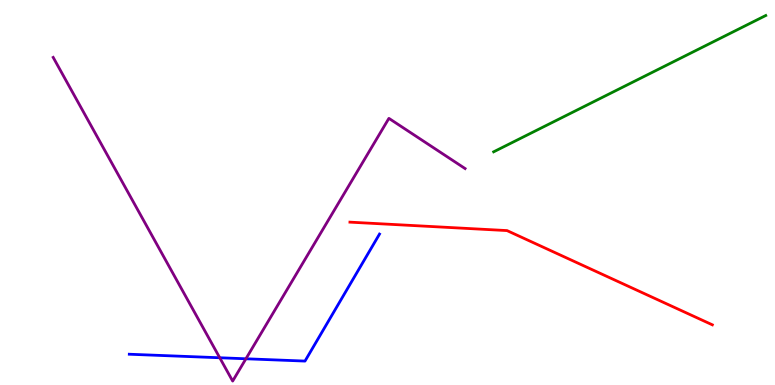[{'lines': ['blue', 'red'], 'intersections': []}, {'lines': ['green', 'red'], 'intersections': []}, {'lines': ['purple', 'red'], 'intersections': []}, {'lines': ['blue', 'green'], 'intersections': []}, {'lines': ['blue', 'purple'], 'intersections': [{'x': 2.84, 'y': 0.708}, {'x': 3.17, 'y': 0.681}]}, {'lines': ['green', 'purple'], 'intersections': []}]